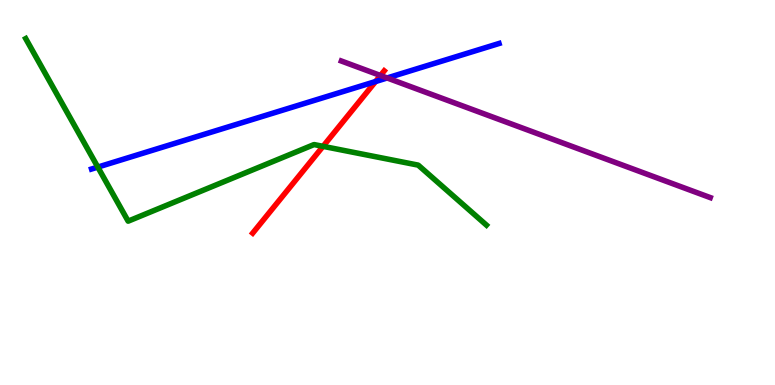[{'lines': ['blue', 'red'], 'intersections': [{'x': 4.85, 'y': 7.88}]}, {'lines': ['green', 'red'], 'intersections': [{'x': 4.17, 'y': 6.2}]}, {'lines': ['purple', 'red'], 'intersections': [{'x': 4.91, 'y': 8.04}]}, {'lines': ['blue', 'green'], 'intersections': [{'x': 1.26, 'y': 5.66}]}, {'lines': ['blue', 'purple'], 'intersections': [{'x': 5.0, 'y': 7.97}]}, {'lines': ['green', 'purple'], 'intersections': []}]